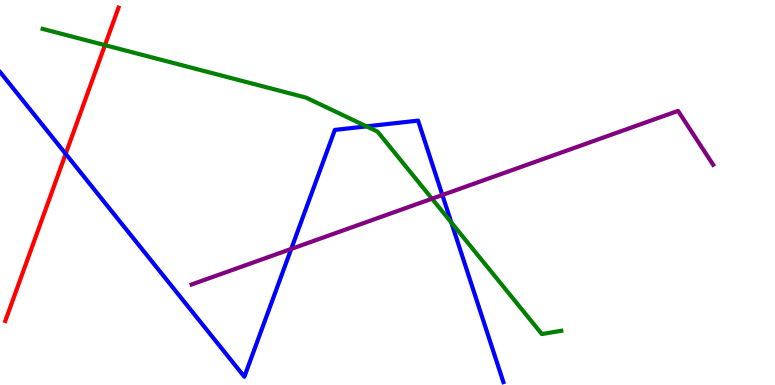[{'lines': ['blue', 'red'], 'intersections': [{'x': 0.848, 'y': 6.0}]}, {'lines': ['green', 'red'], 'intersections': [{'x': 1.35, 'y': 8.83}]}, {'lines': ['purple', 'red'], 'intersections': []}, {'lines': ['blue', 'green'], 'intersections': [{'x': 4.73, 'y': 6.72}, {'x': 5.82, 'y': 4.22}]}, {'lines': ['blue', 'purple'], 'intersections': [{'x': 3.76, 'y': 3.53}, {'x': 5.71, 'y': 4.94}]}, {'lines': ['green', 'purple'], 'intersections': [{'x': 5.57, 'y': 4.84}]}]